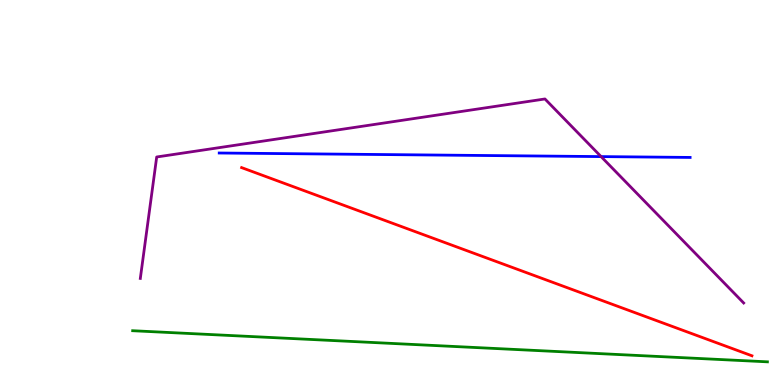[{'lines': ['blue', 'red'], 'intersections': []}, {'lines': ['green', 'red'], 'intersections': []}, {'lines': ['purple', 'red'], 'intersections': []}, {'lines': ['blue', 'green'], 'intersections': []}, {'lines': ['blue', 'purple'], 'intersections': [{'x': 7.76, 'y': 5.93}]}, {'lines': ['green', 'purple'], 'intersections': []}]